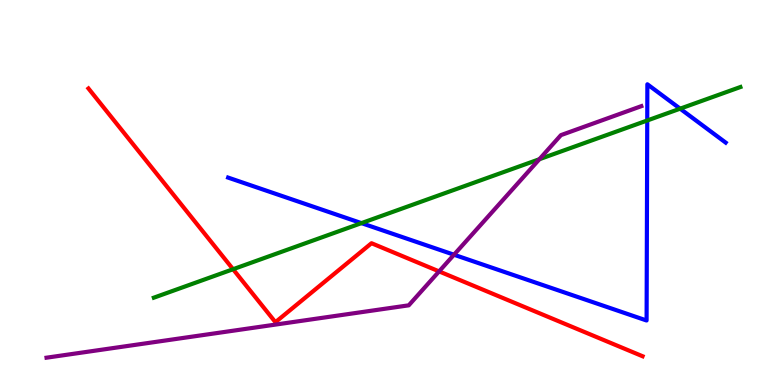[{'lines': ['blue', 'red'], 'intersections': []}, {'lines': ['green', 'red'], 'intersections': [{'x': 3.01, 'y': 3.01}]}, {'lines': ['purple', 'red'], 'intersections': [{'x': 5.67, 'y': 2.95}]}, {'lines': ['blue', 'green'], 'intersections': [{'x': 4.66, 'y': 4.2}, {'x': 8.35, 'y': 6.87}, {'x': 8.78, 'y': 7.18}]}, {'lines': ['blue', 'purple'], 'intersections': [{'x': 5.86, 'y': 3.38}]}, {'lines': ['green', 'purple'], 'intersections': [{'x': 6.96, 'y': 5.86}]}]